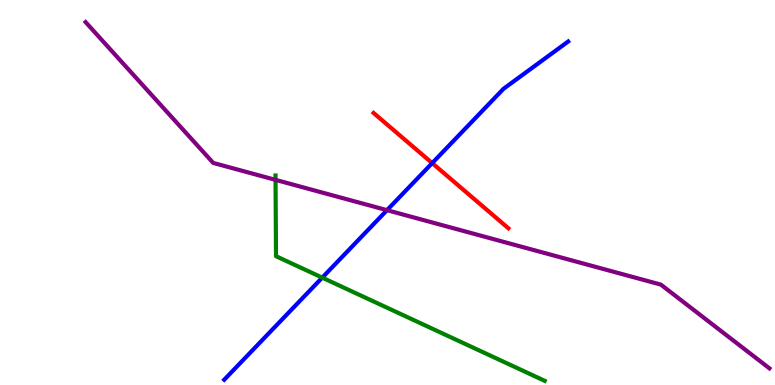[{'lines': ['blue', 'red'], 'intersections': [{'x': 5.58, 'y': 5.76}]}, {'lines': ['green', 'red'], 'intersections': []}, {'lines': ['purple', 'red'], 'intersections': []}, {'lines': ['blue', 'green'], 'intersections': [{'x': 4.16, 'y': 2.79}]}, {'lines': ['blue', 'purple'], 'intersections': [{'x': 4.99, 'y': 4.54}]}, {'lines': ['green', 'purple'], 'intersections': [{'x': 3.56, 'y': 5.33}]}]